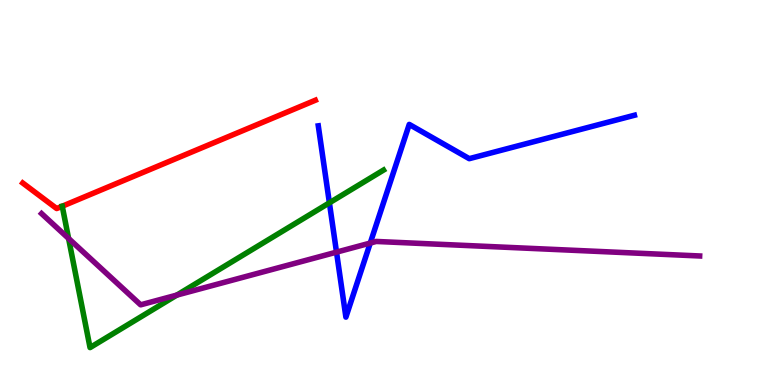[{'lines': ['blue', 'red'], 'intersections': []}, {'lines': ['green', 'red'], 'intersections': [{'x': 0.803, 'y': 4.64}]}, {'lines': ['purple', 'red'], 'intersections': []}, {'lines': ['blue', 'green'], 'intersections': [{'x': 4.25, 'y': 4.73}]}, {'lines': ['blue', 'purple'], 'intersections': [{'x': 4.34, 'y': 3.45}, {'x': 4.78, 'y': 3.69}]}, {'lines': ['green', 'purple'], 'intersections': [{'x': 0.885, 'y': 3.81}, {'x': 2.28, 'y': 2.34}]}]